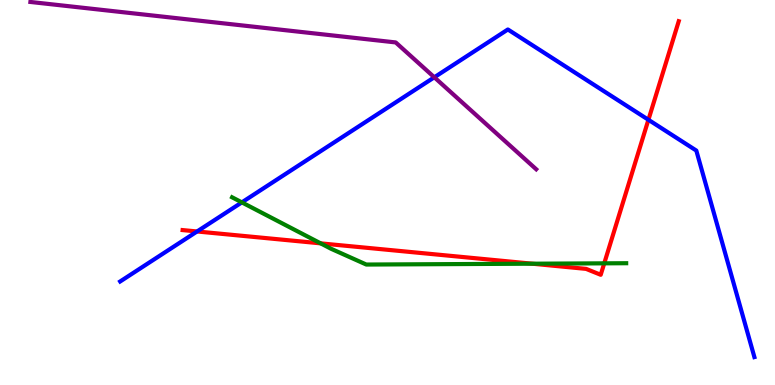[{'lines': ['blue', 'red'], 'intersections': [{'x': 2.54, 'y': 3.99}, {'x': 8.37, 'y': 6.89}]}, {'lines': ['green', 'red'], 'intersections': [{'x': 4.14, 'y': 3.68}, {'x': 6.87, 'y': 3.15}, {'x': 7.8, 'y': 3.16}]}, {'lines': ['purple', 'red'], 'intersections': []}, {'lines': ['blue', 'green'], 'intersections': [{'x': 3.12, 'y': 4.74}]}, {'lines': ['blue', 'purple'], 'intersections': [{'x': 5.6, 'y': 7.99}]}, {'lines': ['green', 'purple'], 'intersections': []}]